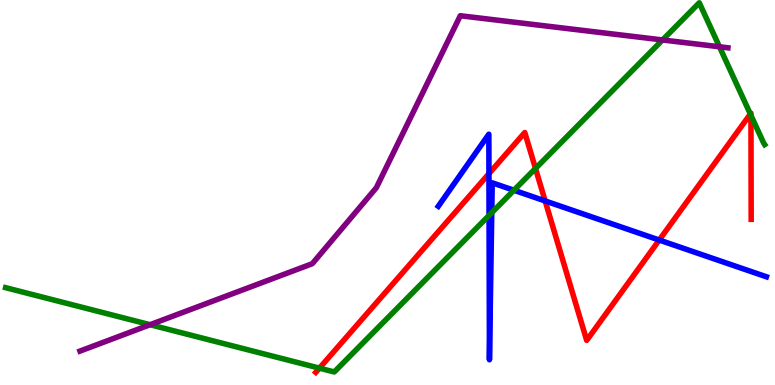[{'lines': ['blue', 'red'], 'intersections': [{'x': 6.31, 'y': 5.49}, {'x': 7.03, 'y': 4.78}, {'x': 8.51, 'y': 3.77}]}, {'lines': ['green', 'red'], 'intersections': [{'x': 4.12, 'y': 0.438}, {'x': 6.91, 'y': 5.62}, {'x': 9.68, 'y': 7.04}, {'x': 9.69, 'y': 7.0}]}, {'lines': ['purple', 'red'], 'intersections': []}, {'lines': ['blue', 'green'], 'intersections': [{'x': 6.31, 'y': 4.41}, {'x': 6.35, 'y': 4.48}, {'x': 6.63, 'y': 5.06}]}, {'lines': ['blue', 'purple'], 'intersections': []}, {'lines': ['green', 'purple'], 'intersections': [{'x': 1.94, 'y': 1.57}, {'x': 8.55, 'y': 8.96}, {'x': 9.28, 'y': 8.79}]}]